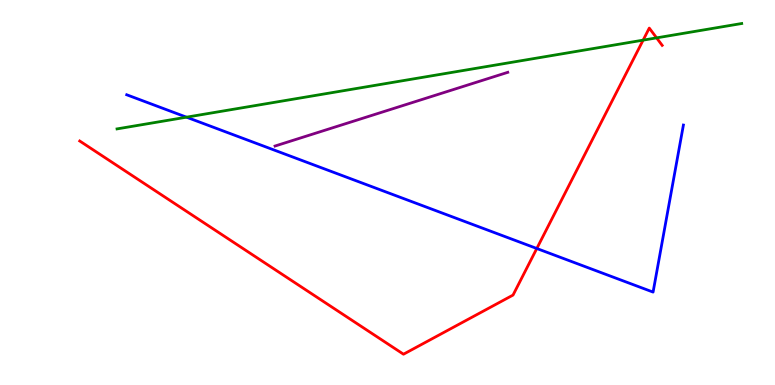[{'lines': ['blue', 'red'], 'intersections': [{'x': 6.93, 'y': 3.55}]}, {'lines': ['green', 'red'], 'intersections': [{'x': 8.3, 'y': 8.96}, {'x': 8.47, 'y': 9.02}]}, {'lines': ['purple', 'red'], 'intersections': []}, {'lines': ['blue', 'green'], 'intersections': [{'x': 2.41, 'y': 6.96}]}, {'lines': ['blue', 'purple'], 'intersections': []}, {'lines': ['green', 'purple'], 'intersections': []}]